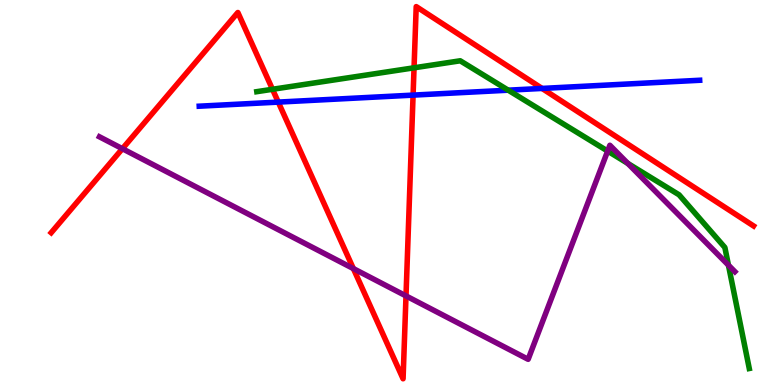[{'lines': ['blue', 'red'], 'intersections': [{'x': 3.59, 'y': 7.35}, {'x': 5.33, 'y': 7.53}, {'x': 6.99, 'y': 7.7}]}, {'lines': ['green', 'red'], 'intersections': [{'x': 3.52, 'y': 7.68}, {'x': 5.34, 'y': 8.24}]}, {'lines': ['purple', 'red'], 'intersections': [{'x': 1.58, 'y': 6.14}, {'x': 4.56, 'y': 3.02}, {'x': 5.24, 'y': 2.31}]}, {'lines': ['blue', 'green'], 'intersections': [{'x': 6.56, 'y': 7.66}]}, {'lines': ['blue', 'purple'], 'intersections': []}, {'lines': ['green', 'purple'], 'intersections': [{'x': 7.84, 'y': 6.08}, {'x': 8.1, 'y': 5.76}, {'x': 9.4, 'y': 3.11}]}]